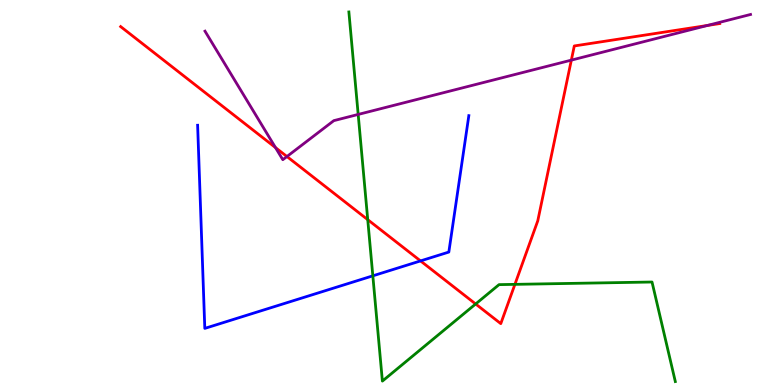[{'lines': ['blue', 'red'], 'intersections': [{'x': 5.43, 'y': 3.22}]}, {'lines': ['green', 'red'], 'intersections': [{'x': 4.74, 'y': 4.29}, {'x': 6.14, 'y': 2.1}, {'x': 6.64, 'y': 2.61}]}, {'lines': ['purple', 'red'], 'intersections': [{'x': 3.55, 'y': 6.17}, {'x': 3.7, 'y': 5.93}, {'x': 7.37, 'y': 8.44}, {'x': 9.13, 'y': 9.34}]}, {'lines': ['blue', 'green'], 'intersections': [{'x': 4.81, 'y': 2.84}]}, {'lines': ['blue', 'purple'], 'intersections': []}, {'lines': ['green', 'purple'], 'intersections': [{'x': 4.62, 'y': 7.03}]}]